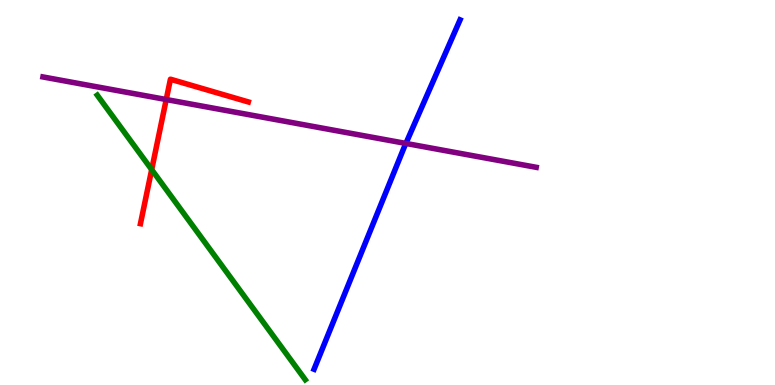[{'lines': ['blue', 'red'], 'intersections': []}, {'lines': ['green', 'red'], 'intersections': [{'x': 1.96, 'y': 5.59}]}, {'lines': ['purple', 'red'], 'intersections': [{'x': 2.14, 'y': 7.41}]}, {'lines': ['blue', 'green'], 'intersections': []}, {'lines': ['blue', 'purple'], 'intersections': [{'x': 5.24, 'y': 6.27}]}, {'lines': ['green', 'purple'], 'intersections': []}]